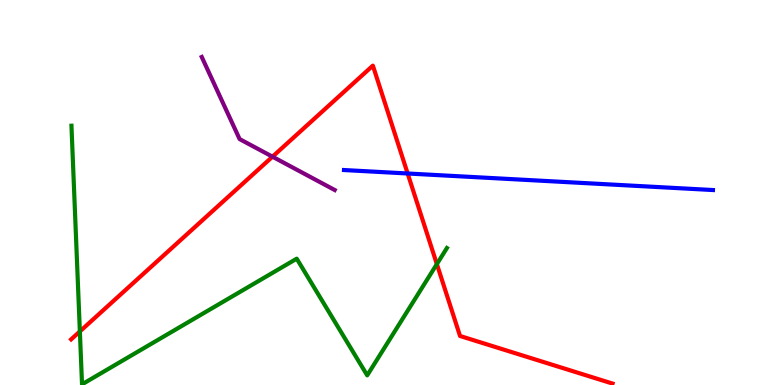[{'lines': ['blue', 'red'], 'intersections': [{'x': 5.26, 'y': 5.49}]}, {'lines': ['green', 'red'], 'intersections': [{'x': 1.03, 'y': 1.39}, {'x': 5.64, 'y': 3.14}]}, {'lines': ['purple', 'red'], 'intersections': [{'x': 3.52, 'y': 5.93}]}, {'lines': ['blue', 'green'], 'intersections': []}, {'lines': ['blue', 'purple'], 'intersections': []}, {'lines': ['green', 'purple'], 'intersections': []}]